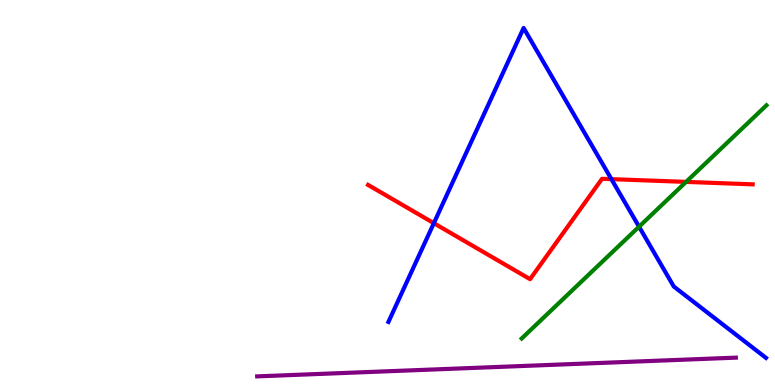[{'lines': ['blue', 'red'], 'intersections': [{'x': 5.6, 'y': 4.2}, {'x': 7.89, 'y': 5.35}]}, {'lines': ['green', 'red'], 'intersections': [{'x': 8.85, 'y': 5.28}]}, {'lines': ['purple', 'red'], 'intersections': []}, {'lines': ['blue', 'green'], 'intersections': [{'x': 8.25, 'y': 4.11}]}, {'lines': ['blue', 'purple'], 'intersections': []}, {'lines': ['green', 'purple'], 'intersections': []}]